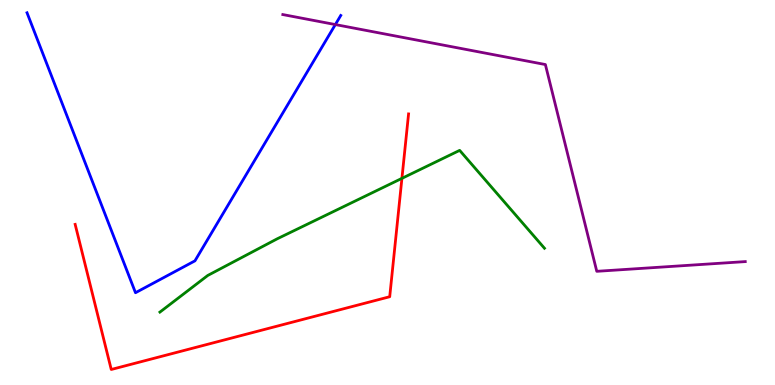[{'lines': ['blue', 'red'], 'intersections': []}, {'lines': ['green', 'red'], 'intersections': [{'x': 5.19, 'y': 5.37}]}, {'lines': ['purple', 'red'], 'intersections': []}, {'lines': ['blue', 'green'], 'intersections': []}, {'lines': ['blue', 'purple'], 'intersections': [{'x': 4.33, 'y': 9.36}]}, {'lines': ['green', 'purple'], 'intersections': []}]